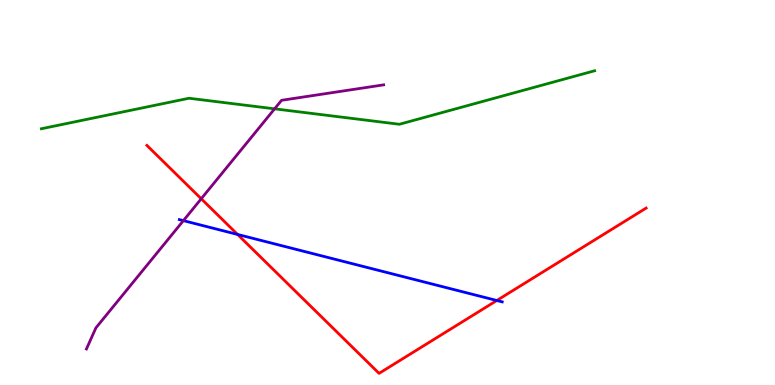[{'lines': ['blue', 'red'], 'intersections': [{'x': 3.07, 'y': 3.91}, {'x': 6.41, 'y': 2.19}]}, {'lines': ['green', 'red'], 'intersections': []}, {'lines': ['purple', 'red'], 'intersections': [{'x': 2.6, 'y': 4.84}]}, {'lines': ['blue', 'green'], 'intersections': []}, {'lines': ['blue', 'purple'], 'intersections': [{'x': 2.37, 'y': 4.27}]}, {'lines': ['green', 'purple'], 'intersections': [{'x': 3.54, 'y': 7.17}]}]